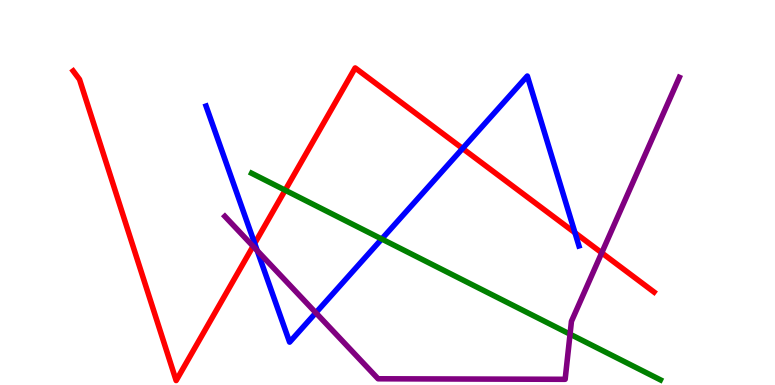[{'lines': ['blue', 'red'], 'intersections': [{'x': 3.29, 'y': 3.68}, {'x': 5.97, 'y': 6.14}, {'x': 7.42, 'y': 3.95}]}, {'lines': ['green', 'red'], 'intersections': [{'x': 3.68, 'y': 5.06}]}, {'lines': ['purple', 'red'], 'intersections': [{'x': 3.27, 'y': 3.6}, {'x': 7.76, 'y': 3.43}]}, {'lines': ['blue', 'green'], 'intersections': [{'x': 4.93, 'y': 3.79}]}, {'lines': ['blue', 'purple'], 'intersections': [{'x': 3.32, 'y': 3.49}, {'x': 4.08, 'y': 1.88}]}, {'lines': ['green', 'purple'], 'intersections': [{'x': 7.36, 'y': 1.32}]}]